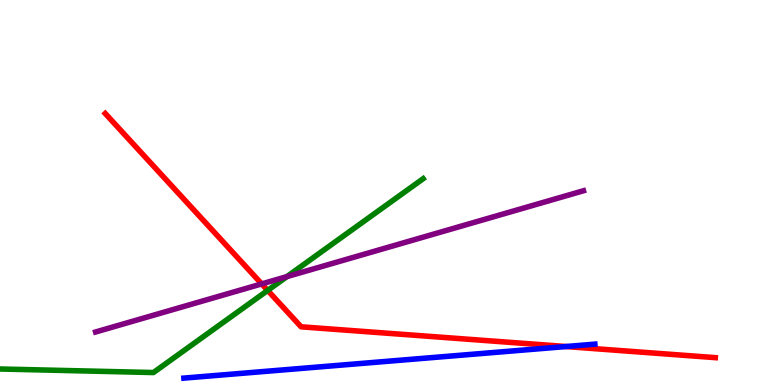[{'lines': ['blue', 'red'], 'intersections': [{'x': 7.3, 'y': 0.999}]}, {'lines': ['green', 'red'], 'intersections': [{'x': 3.45, 'y': 2.46}]}, {'lines': ['purple', 'red'], 'intersections': [{'x': 3.38, 'y': 2.63}]}, {'lines': ['blue', 'green'], 'intersections': []}, {'lines': ['blue', 'purple'], 'intersections': []}, {'lines': ['green', 'purple'], 'intersections': [{'x': 3.7, 'y': 2.82}]}]